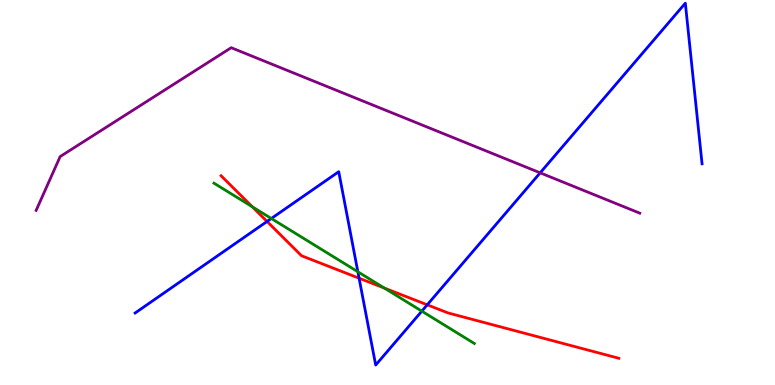[{'lines': ['blue', 'red'], 'intersections': [{'x': 3.45, 'y': 4.25}, {'x': 4.63, 'y': 2.77}, {'x': 5.51, 'y': 2.08}]}, {'lines': ['green', 'red'], 'intersections': [{'x': 3.26, 'y': 4.63}, {'x': 4.96, 'y': 2.52}]}, {'lines': ['purple', 'red'], 'intersections': []}, {'lines': ['blue', 'green'], 'intersections': [{'x': 3.5, 'y': 4.32}, {'x': 4.62, 'y': 2.94}, {'x': 5.44, 'y': 1.92}]}, {'lines': ['blue', 'purple'], 'intersections': [{'x': 6.97, 'y': 5.51}]}, {'lines': ['green', 'purple'], 'intersections': []}]